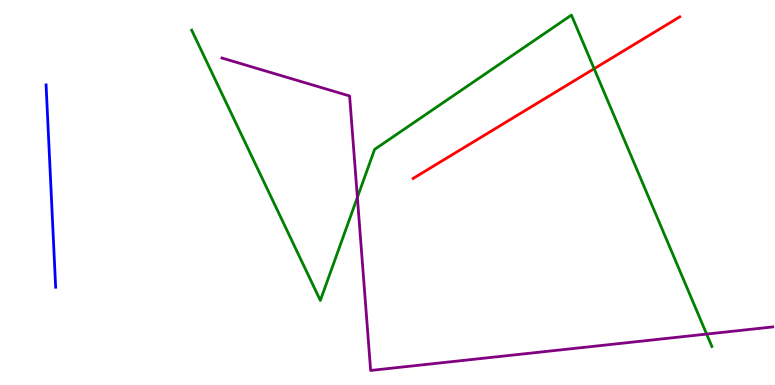[{'lines': ['blue', 'red'], 'intersections': []}, {'lines': ['green', 'red'], 'intersections': [{'x': 7.67, 'y': 8.22}]}, {'lines': ['purple', 'red'], 'intersections': []}, {'lines': ['blue', 'green'], 'intersections': []}, {'lines': ['blue', 'purple'], 'intersections': []}, {'lines': ['green', 'purple'], 'intersections': [{'x': 4.61, 'y': 4.87}, {'x': 9.12, 'y': 1.32}]}]